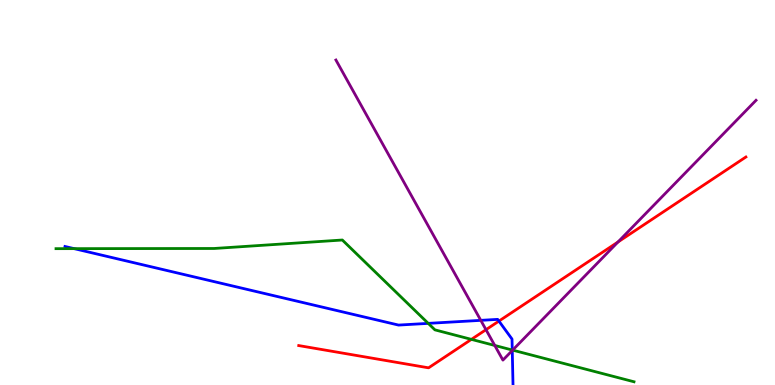[{'lines': ['blue', 'red'], 'intersections': [{'x': 6.44, 'y': 1.66}]}, {'lines': ['green', 'red'], 'intersections': [{'x': 6.08, 'y': 1.19}]}, {'lines': ['purple', 'red'], 'intersections': [{'x': 6.27, 'y': 1.44}, {'x': 7.97, 'y': 3.72}]}, {'lines': ['blue', 'green'], 'intersections': [{'x': 0.957, 'y': 3.54}, {'x': 5.53, 'y': 1.6}, {'x': 6.61, 'y': 0.908}]}, {'lines': ['blue', 'purple'], 'intersections': [{'x': 6.2, 'y': 1.68}, {'x': 6.61, 'y': 0.896}]}, {'lines': ['green', 'purple'], 'intersections': [{'x': 6.38, 'y': 1.03}, {'x': 6.61, 'y': 0.906}]}]